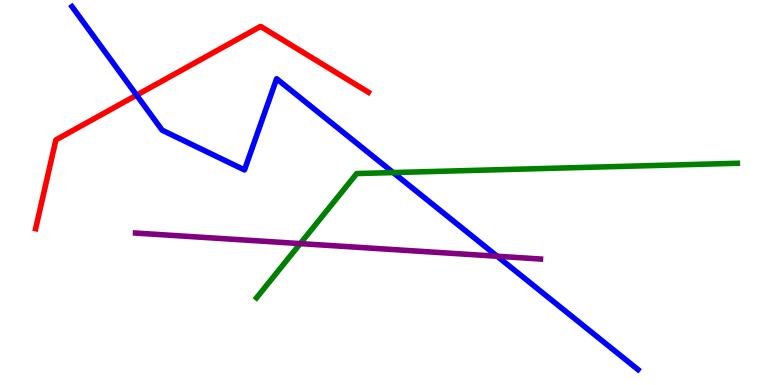[{'lines': ['blue', 'red'], 'intersections': [{'x': 1.76, 'y': 7.53}]}, {'lines': ['green', 'red'], 'intersections': []}, {'lines': ['purple', 'red'], 'intersections': []}, {'lines': ['blue', 'green'], 'intersections': [{'x': 5.07, 'y': 5.52}]}, {'lines': ['blue', 'purple'], 'intersections': [{'x': 6.41, 'y': 3.34}]}, {'lines': ['green', 'purple'], 'intersections': [{'x': 3.87, 'y': 3.67}]}]